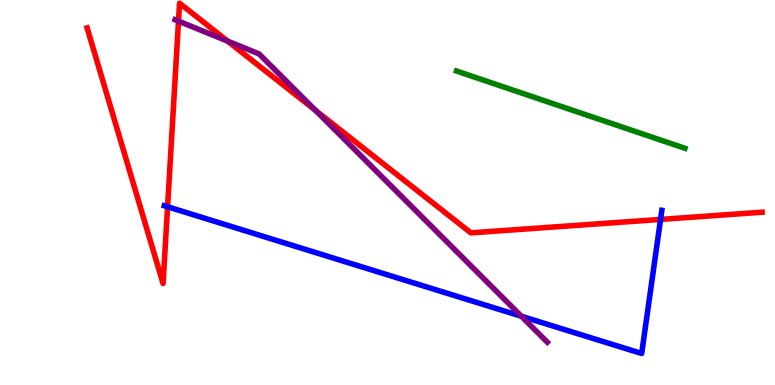[{'lines': ['blue', 'red'], 'intersections': [{'x': 2.16, 'y': 4.63}, {'x': 8.52, 'y': 4.3}]}, {'lines': ['green', 'red'], 'intersections': []}, {'lines': ['purple', 'red'], 'intersections': [{'x': 2.3, 'y': 9.45}, {'x': 2.94, 'y': 8.93}, {'x': 4.07, 'y': 7.13}]}, {'lines': ['blue', 'green'], 'intersections': []}, {'lines': ['blue', 'purple'], 'intersections': [{'x': 6.73, 'y': 1.79}]}, {'lines': ['green', 'purple'], 'intersections': []}]